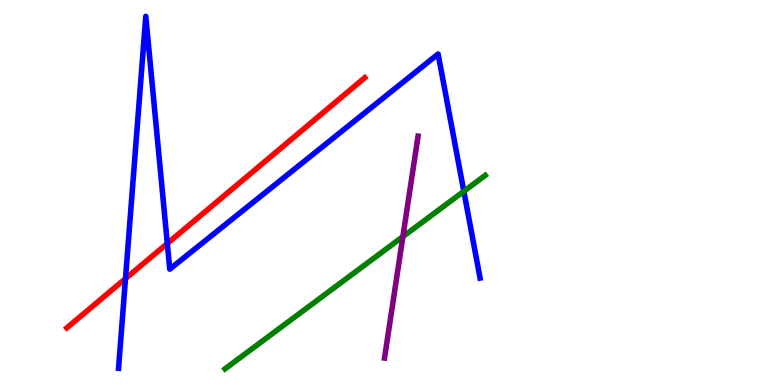[{'lines': ['blue', 'red'], 'intersections': [{'x': 1.62, 'y': 2.76}, {'x': 2.16, 'y': 3.68}]}, {'lines': ['green', 'red'], 'intersections': []}, {'lines': ['purple', 'red'], 'intersections': []}, {'lines': ['blue', 'green'], 'intersections': [{'x': 5.98, 'y': 5.03}]}, {'lines': ['blue', 'purple'], 'intersections': []}, {'lines': ['green', 'purple'], 'intersections': [{'x': 5.2, 'y': 3.85}]}]